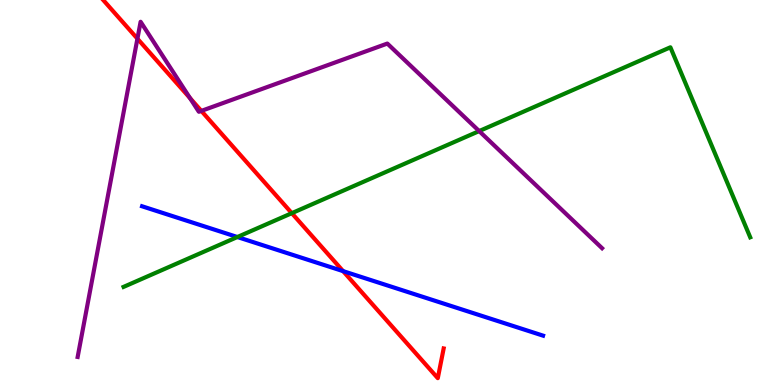[{'lines': ['blue', 'red'], 'intersections': [{'x': 4.43, 'y': 2.96}]}, {'lines': ['green', 'red'], 'intersections': [{'x': 3.77, 'y': 4.46}]}, {'lines': ['purple', 'red'], 'intersections': [{'x': 1.77, 'y': 9.0}, {'x': 2.45, 'y': 7.45}, {'x': 2.6, 'y': 7.12}]}, {'lines': ['blue', 'green'], 'intersections': [{'x': 3.06, 'y': 3.84}]}, {'lines': ['blue', 'purple'], 'intersections': []}, {'lines': ['green', 'purple'], 'intersections': [{'x': 6.18, 'y': 6.6}]}]